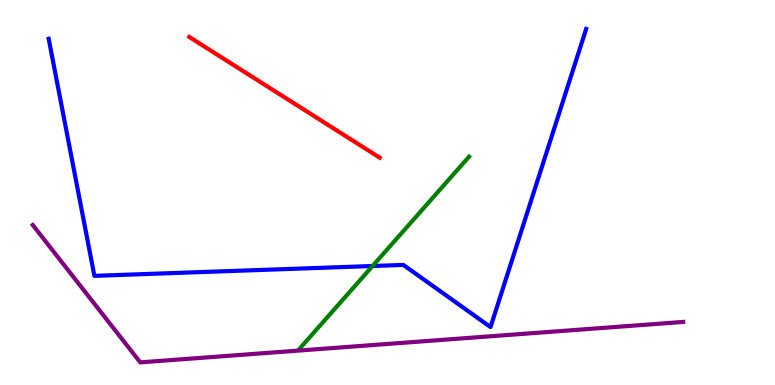[{'lines': ['blue', 'red'], 'intersections': []}, {'lines': ['green', 'red'], 'intersections': []}, {'lines': ['purple', 'red'], 'intersections': []}, {'lines': ['blue', 'green'], 'intersections': [{'x': 4.81, 'y': 3.09}]}, {'lines': ['blue', 'purple'], 'intersections': []}, {'lines': ['green', 'purple'], 'intersections': []}]